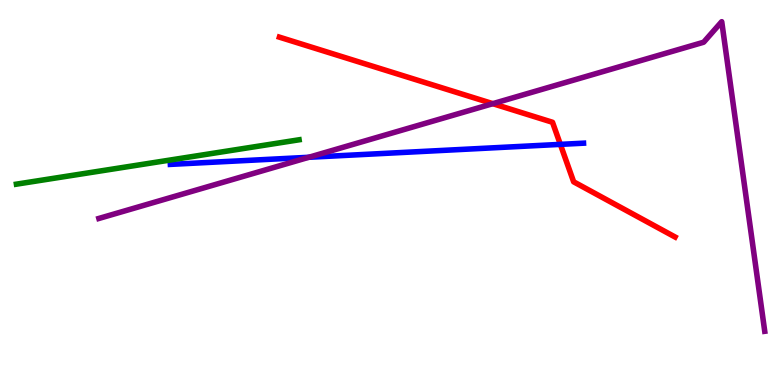[{'lines': ['blue', 'red'], 'intersections': [{'x': 7.23, 'y': 6.25}]}, {'lines': ['green', 'red'], 'intersections': []}, {'lines': ['purple', 'red'], 'intersections': [{'x': 6.36, 'y': 7.31}]}, {'lines': ['blue', 'green'], 'intersections': []}, {'lines': ['blue', 'purple'], 'intersections': [{'x': 3.98, 'y': 5.91}]}, {'lines': ['green', 'purple'], 'intersections': []}]